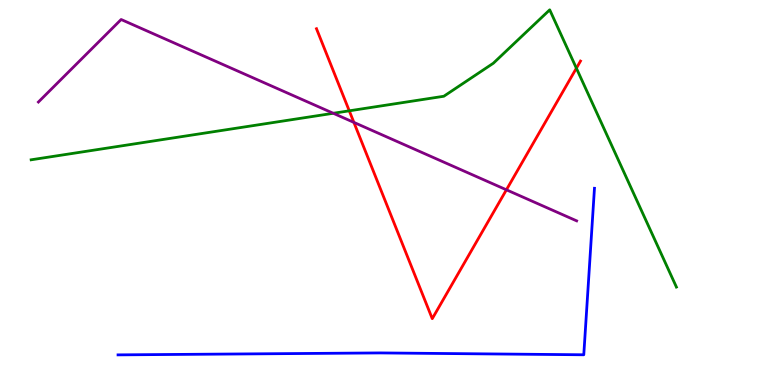[{'lines': ['blue', 'red'], 'intersections': []}, {'lines': ['green', 'red'], 'intersections': [{'x': 4.51, 'y': 7.12}, {'x': 7.44, 'y': 8.23}]}, {'lines': ['purple', 'red'], 'intersections': [{'x': 4.57, 'y': 6.82}, {'x': 6.53, 'y': 5.07}]}, {'lines': ['blue', 'green'], 'intersections': []}, {'lines': ['blue', 'purple'], 'intersections': []}, {'lines': ['green', 'purple'], 'intersections': [{'x': 4.3, 'y': 7.06}]}]